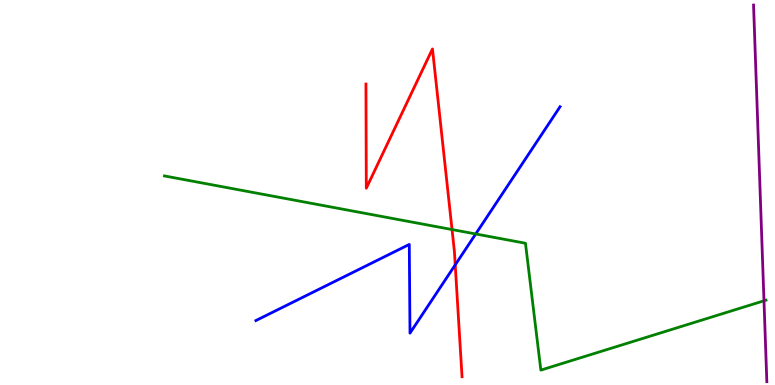[{'lines': ['blue', 'red'], 'intersections': [{'x': 5.87, 'y': 3.12}]}, {'lines': ['green', 'red'], 'intersections': [{'x': 5.83, 'y': 4.04}]}, {'lines': ['purple', 'red'], 'intersections': []}, {'lines': ['blue', 'green'], 'intersections': [{'x': 6.14, 'y': 3.92}]}, {'lines': ['blue', 'purple'], 'intersections': []}, {'lines': ['green', 'purple'], 'intersections': [{'x': 9.86, 'y': 2.19}]}]